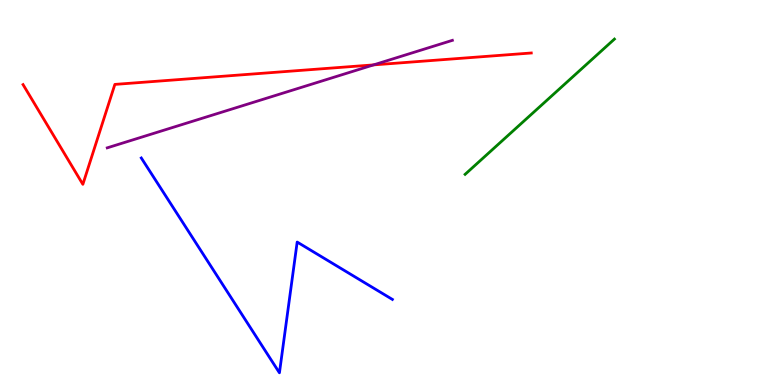[{'lines': ['blue', 'red'], 'intersections': []}, {'lines': ['green', 'red'], 'intersections': []}, {'lines': ['purple', 'red'], 'intersections': [{'x': 4.82, 'y': 8.31}]}, {'lines': ['blue', 'green'], 'intersections': []}, {'lines': ['blue', 'purple'], 'intersections': []}, {'lines': ['green', 'purple'], 'intersections': []}]